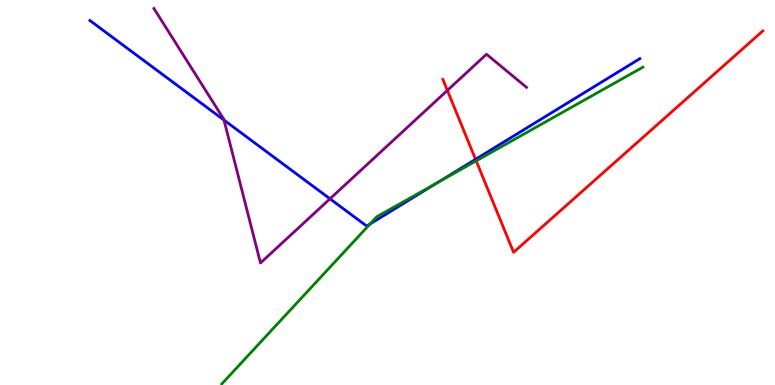[{'lines': ['blue', 'red'], 'intersections': [{'x': 6.14, 'y': 5.86}]}, {'lines': ['green', 'red'], 'intersections': [{'x': 6.14, 'y': 5.82}]}, {'lines': ['purple', 'red'], 'intersections': [{'x': 5.77, 'y': 7.65}]}, {'lines': ['blue', 'green'], 'intersections': [{'x': 4.78, 'y': 4.18}, {'x': 5.65, 'y': 5.26}]}, {'lines': ['blue', 'purple'], 'intersections': [{'x': 2.89, 'y': 6.88}, {'x': 4.26, 'y': 4.84}]}, {'lines': ['green', 'purple'], 'intersections': []}]